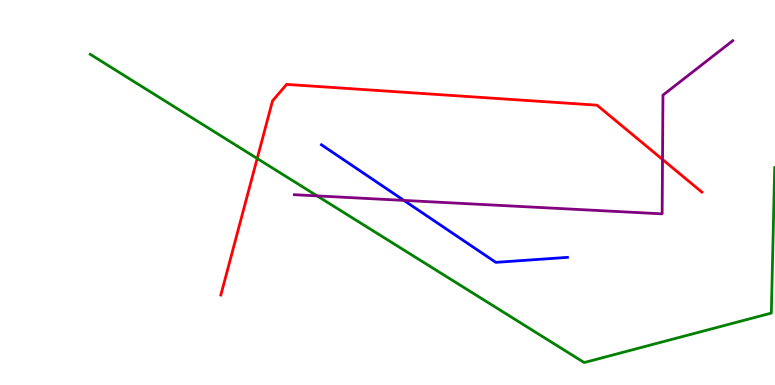[{'lines': ['blue', 'red'], 'intersections': []}, {'lines': ['green', 'red'], 'intersections': [{'x': 3.32, 'y': 5.88}]}, {'lines': ['purple', 'red'], 'intersections': [{'x': 8.55, 'y': 5.86}]}, {'lines': ['blue', 'green'], 'intersections': []}, {'lines': ['blue', 'purple'], 'intersections': [{'x': 5.21, 'y': 4.79}]}, {'lines': ['green', 'purple'], 'intersections': [{'x': 4.09, 'y': 4.91}]}]